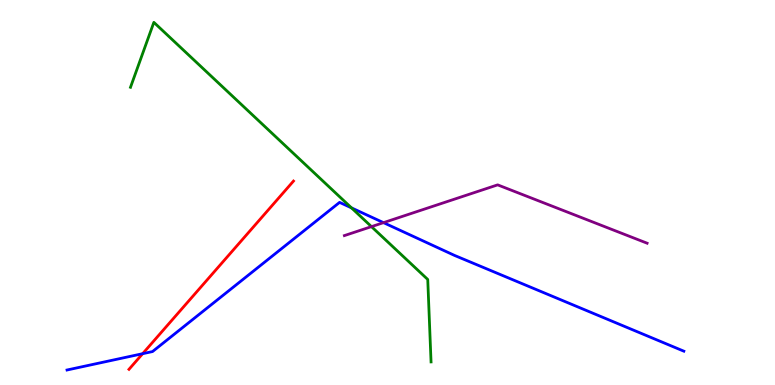[{'lines': ['blue', 'red'], 'intersections': [{'x': 1.84, 'y': 0.813}]}, {'lines': ['green', 'red'], 'intersections': []}, {'lines': ['purple', 'red'], 'intersections': []}, {'lines': ['blue', 'green'], 'intersections': [{'x': 4.54, 'y': 4.6}]}, {'lines': ['blue', 'purple'], 'intersections': [{'x': 4.95, 'y': 4.22}]}, {'lines': ['green', 'purple'], 'intersections': [{'x': 4.79, 'y': 4.11}]}]